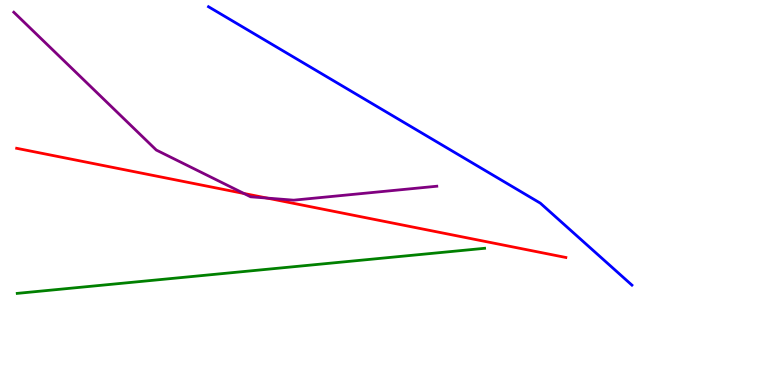[{'lines': ['blue', 'red'], 'intersections': []}, {'lines': ['green', 'red'], 'intersections': []}, {'lines': ['purple', 'red'], 'intersections': [{'x': 3.15, 'y': 4.97}, {'x': 3.45, 'y': 4.85}]}, {'lines': ['blue', 'green'], 'intersections': []}, {'lines': ['blue', 'purple'], 'intersections': []}, {'lines': ['green', 'purple'], 'intersections': []}]